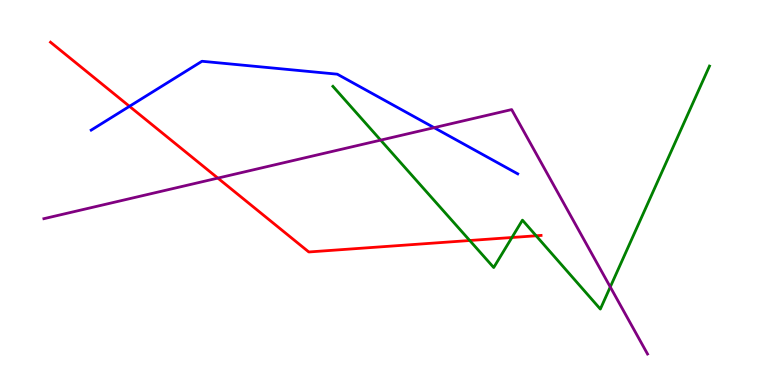[{'lines': ['blue', 'red'], 'intersections': [{'x': 1.67, 'y': 7.24}]}, {'lines': ['green', 'red'], 'intersections': [{'x': 6.06, 'y': 3.75}, {'x': 6.61, 'y': 3.83}, {'x': 6.92, 'y': 3.88}]}, {'lines': ['purple', 'red'], 'intersections': [{'x': 2.81, 'y': 5.37}]}, {'lines': ['blue', 'green'], 'intersections': []}, {'lines': ['blue', 'purple'], 'intersections': [{'x': 5.6, 'y': 6.68}]}, {'lines': ['green', 'purple'], 'intersections': [{'x': 4.91, 'y': 6.36}, {'x': 7.87, 'y': 2.55}]}]